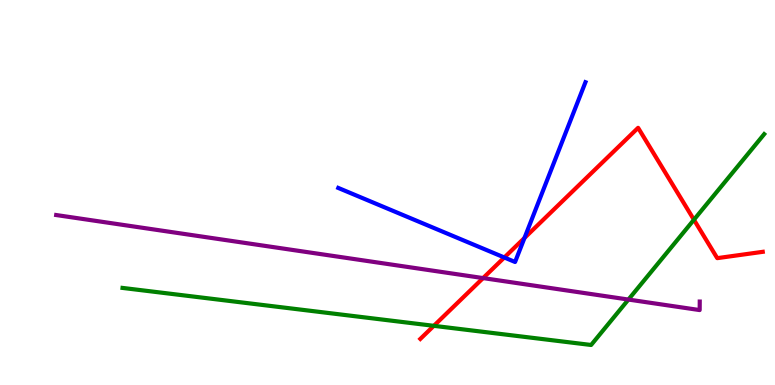[{'lines': ['blue', 'red'], 'intersections': [{'x': 6.51, 'y': 3.31}, {'x': 6.77, 'y': 3.82}]}, {'lines': ['green', 'red'], 'intersections': [{'x': 5.6, 'y': 1.54}, {'x': 8.95, 'y': 4.29}]}, {'lines': ['purple', 'red'], 'intersections': [{'x': 6.23, 'y': 2.78}]}, {'lines': ['blue', 'green'], 'intersections': []}, {'lines': ['blue', 'purple'], 'intersections': []}, {'lines': ['green', 'purple'], 'intersections': [{'x': 8.11, 'y': 2.22}]}]